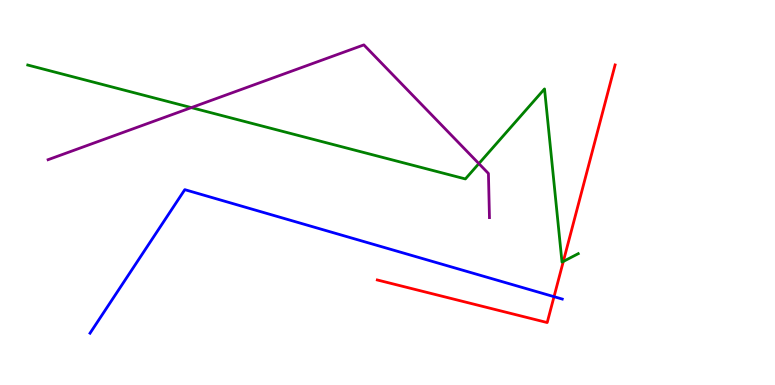[{'lines': ['blue', 'red'], 'intersections': [{'x': 7.15, 'y': 2.29}]}, {'lines': ['green', 'red'], 'intersections': [{'x': 7.27, 'y': 3.21}]}, {'lines': ['purple', 'red'], 'intersections': []}, {'lines': ['blue', 'green'], 'intersections': []}, {'lines': ['blue', 'purple'], 'intersections': []}, {'lines': ['green', 'purple'], 'intersections': [{'x': 2.47, 'y': 7.2}, {'x': 6.18, 'y': 5.75}]}]